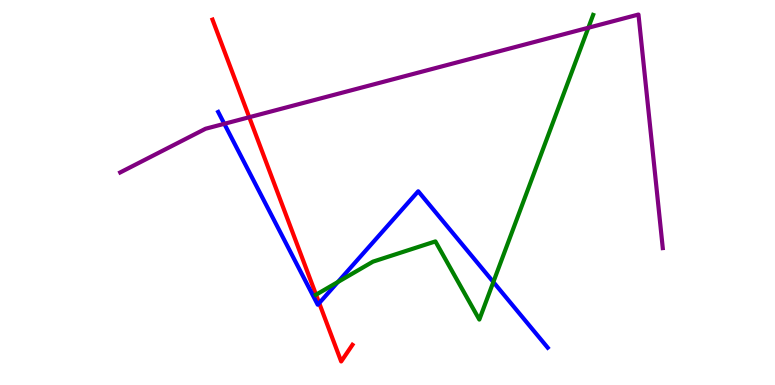[{'lines': ['blue', 'red'], 'intersections': [{'x': 4.12, 'y': 2.13}]}, {'lines': ['green', 'red'], 'intersections': [{'x': 4.08, 'y': 2.35}]}, {'lines': ['purple', 'red'], 'intersections': [{'x': 3.22, 'y': 6.96}]}, {'lines': ['blue', 'green'], 'intersections': [{'x': 4.36, 'y': 2.67}, {'x': 6.37, 'y': 2.67}]}, {'lines': ['blue', 'purple'], 'intersections': [{'x': 2.89, 'y': 6.78}]}, {'lines': ['green', 'purple'], 'intersections': [{'x': 7.59, 'y': 9.28}]}]